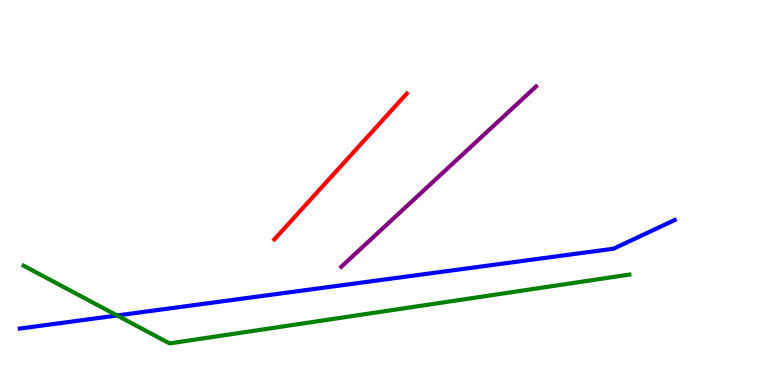[{'lines': ['blue', 'red'], 'intersections': []}, {'lines': ['green', 'red'], 'intersections': []}, {'lines': ['purple', 'red'], 'intersections': []}, {'lines': ['blue', 'green'], 'intersections': [{'x': 1.51, 'y': 1.81}]}, {'lines': ['blue', 'purple'], 'intersections': []}, {'lines': ['green', 'purple'], 'intersections': []}]